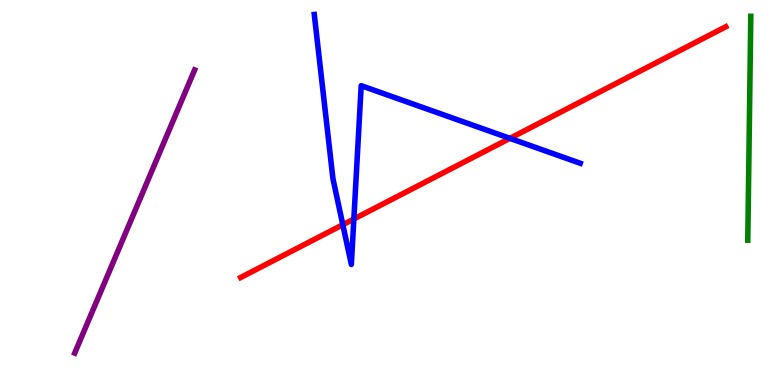[{'lines': ['blue', 'red'], 'intersections': [{'x': 4.42, 'y': 4.16}, {'x': 4.57, 'y': 4.31}, {'x': 6.58, 'y': 6.41}]}, {'lines': ['green', 'red'], 'intersections': []}, {'lines': ['purple', 'red'], 'intersections': []}, {'lines': ['blue', 'green'], 'intersections': []}, {'lines': ['blue', 'purple'], 'intersections': []}, {'lines': ['green', 'purple'], 'intersections': []}]